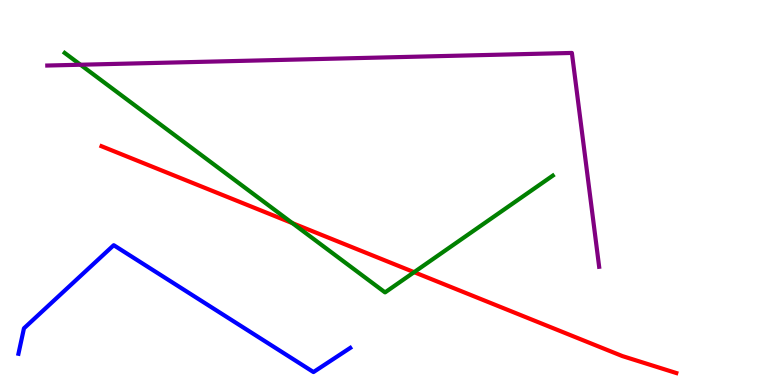[{'lines': ['blue', 'red'], 'intersections': []}, {'lines': ['green', 'red'], 'intersections': [{'x': 3.77, 'y': 4.2}, {'x': 5.34, 'y': 2.93}]}, {'lines': ['purple', 'red'], 'intersections': []}, {'lines': ['blue', 'green'], 'intersections': []}, {'lines': ['blue', 'purple'], 'intersections': []}, {'lines': ['green', 'purple'], 'intersections': [{'x': 1.04, 'y': 8.32}]}]